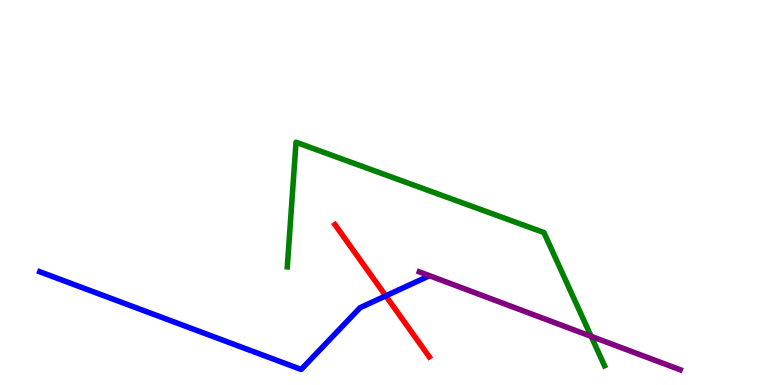[{'lines': ['blue', 'red'], 'intersections': [{'x': 4.98, 'y': 2.32}]}, {'lines': ['green', 'red'], 'intersections': []}, {'lines': ['purple', 'red'], 'intersections': []}, {'lines': ['blue', 'green'], 'intersections': []}, {'lines': ['blue', 'purple'], 'intersections': []}, {'lines': ['green', 'purple'], 'intersections': [{'x': 7.63, 'y': 1.26}]}]